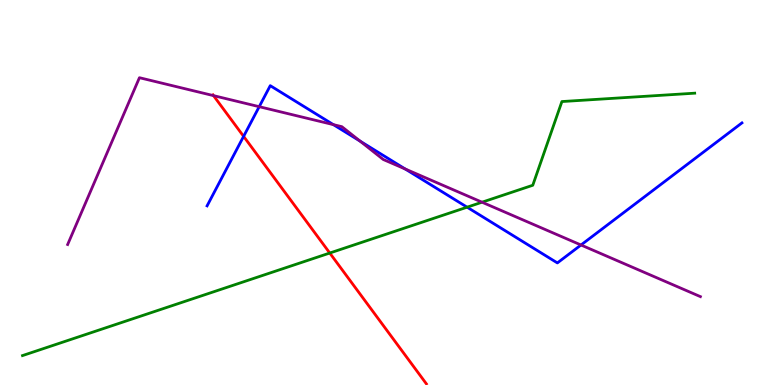[{'lines': ['blue', 'red'], 'intersections': [{'x': 3.14, 'y': 6.46}]}, {'lines': ['green', 'red'], 'intersections': [{'x': 4.26, 'y': 3.43}]}, {'lines': ['purple', 'red'], 'intersections': [{'x': 2.76, 'y': 7.52}]}, {'lines': ['blue', 'green'], 'intersections': [{'x': 6.03, 'y': 4.62}]}, {'lines': ['blue', 'purple'], 'intersections': [{'x': 3.34, 'y': 7.23}, {'x': 4.3, 'y': 6.76}, {'x': 4.65, 'y': 6.33}, {'x': 5.23, 'y': 5.61}, {'x': 7.5, 'y': 3.64}]}, {'lines': ['green', 'purple'], 'intersections': [{'x': 6.22, 'y': 4.75}]}]